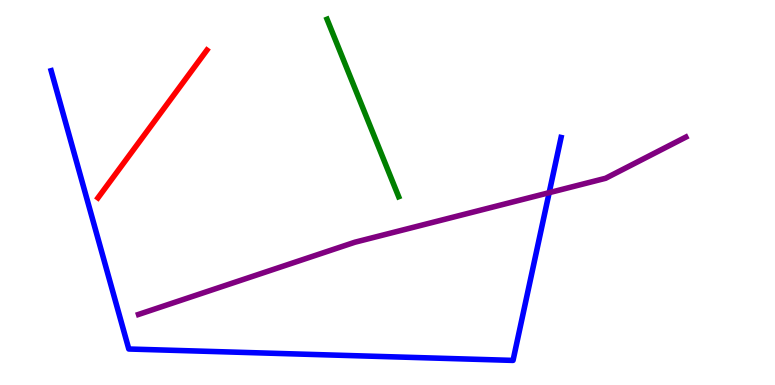[{'lines': ['blue', 'red'], 'intersections': []}, {'lines': ['green', 'red'], 'intersections': []}, {'lines': ['purple', 'red'], 'intersections': []}, {'lines': ['blue', 'green'], 'intersections': []}, {'lines': ['blue', 'purple'], 'intersections': [{'x': 7.09, 'y': 5.0}]}, {'lines': ['green', 'purple'], 'intersections': []}]